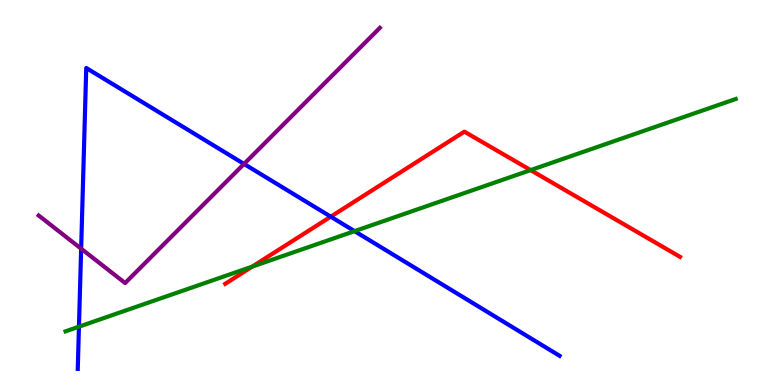[{'lines': ['blue', 'red'], 'intersections': [{'x': 4.27, 'y': 4.37}]}, {'lines': ['green', 'red'], 'intersections': [{'x': 3.25, 'y': 3.07}, {'x': 6.85, 'y': 5.58}]}, {'lines': ['purple', 'red'], 'intersections': []}, {'lines': ['blue', 'green'], 'intersections': [{'x': 1.02, 'y': 1.51}, {'x': 4.57, 'y': 4.0}]}, {'lines': ['blue', 'purple'], 'intersections': [{'x': 1.05, 'y': 3.54}, {'x': 3.15, 'y': 5.74}]}, {'lines': ['green', 'purple'], 'intersections': []}]